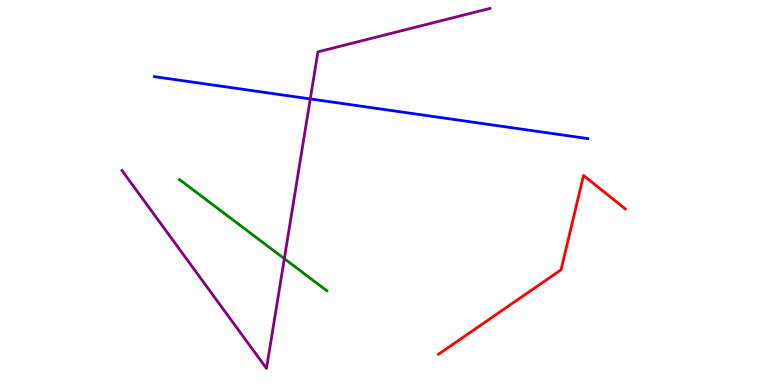[{'lines': ['blue', 'red'], 'intersections': []}, {'lines': ['green', 'red'], 'intersections': []}, {'lines': ['purple', 'red'], 'intersections': []}, {'lines': ['blue', 'green'], 'intersections': []}, {'lines': ['blue', 'purple'], 'intersections': [{'x': 4.0, 'y': 7.43}]}, {'lines': ['green', 'purple'], 'intersections': [{'x': 3.67, 'y': 3.28}]}]